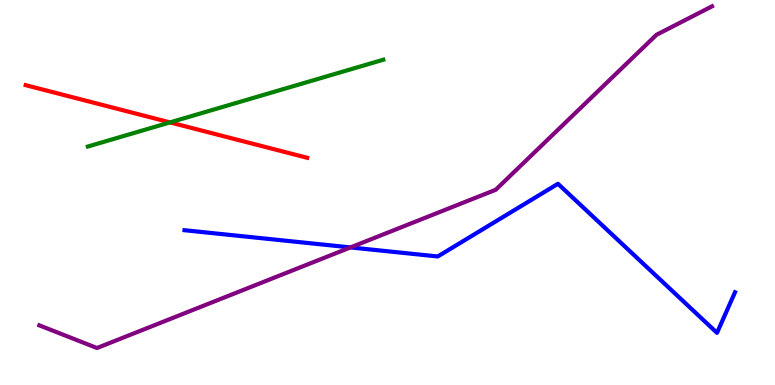[{'lines': ['blue', 'red'], 'intersections': []}, {'lines': ['green', 'red'], 'intersections': [{'x': 2.19, 'y': 6.82}]}, {'lines': ['purple', 'red'], 'intersections': []}, {'lines': ['blue', 'green'], 'intersections': []}, {'lines': ['blue', 'purple'], 'intersections': [{'x': 4.52, 'y': 3.57}]}, {'lines': ['green', 'purple'], 'intersections': []}]